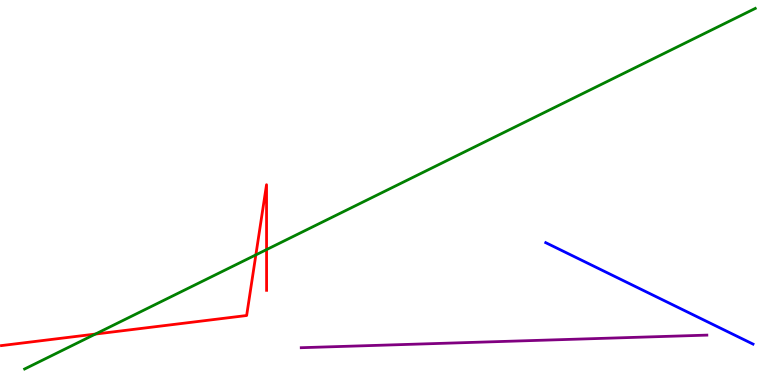[{'lines': ['blue', 'red'], 'intersections': []}, {'lines': ['green', 'red'], 'intersections': [{'x': 1.23, 'y': 1.32}, {'x': 3.3, 'y': 3.38}, {'x': 3.44, 'y': 3.52}]}, {'lines': ['purple', 'red'], 'intersections': []}, {'lines': ['blue', 'green'], 'intersections': []}, {'lines': ['blue', 'purple'], 'intersections': []}, {'lines': ['green', 'purple'], 'intersections': []}]